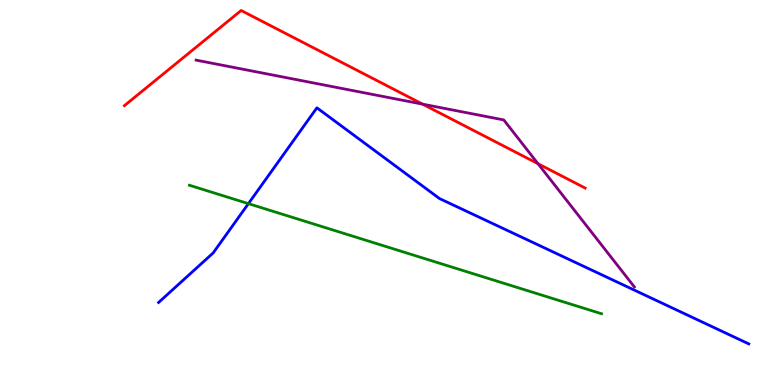[{'lines': ['blue', 'red'], 'intersections': []}, {'lines': ['green', 'red'], 'intersections': []}, {'lines': ['purple', 'red'], 'intersections': [{'x': 5.45, 'y': 7.29}, {'x': 6.94, 'y': 5.75}]}, {'lines': ['blue', 'green'], 'intersections': [{'x': 3.21, 'y': 4.71}]}, {'lines': ['blue', 'purple'], 'intersections': []}, {'lines': ['green', 'purple'], 'intersections': []}]